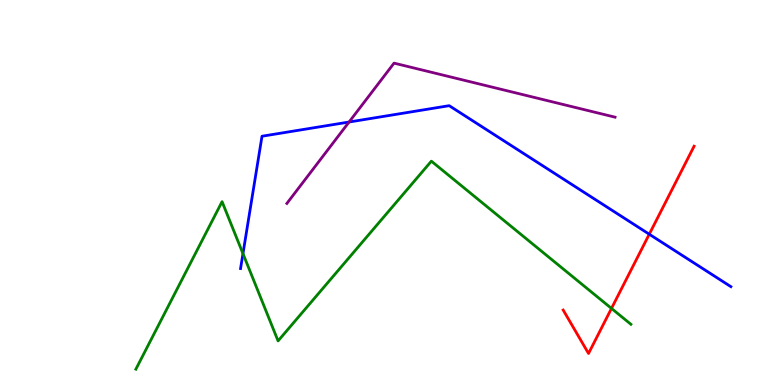[{'lines': ['blue', 'red'], 'intersections': [{'x': 8.38, 'y': 3.92}]}, {'lines': ['green', 'red'], 'intersections': [{'x': 7.89, 'y': 1.99}]}, {'lines': ['purple', 'red'], 'intersections': []}, {'lines': ['blue', 'green'], 'intersections': [{'x': 3.14, 'y': 3.41}]}, {'lines': ['blue', 'purple'], 'intersections': [{'x': 4.5, 'y': 6.83}]}, {'lines': ['green', 'purple'], 'intersections': []}]